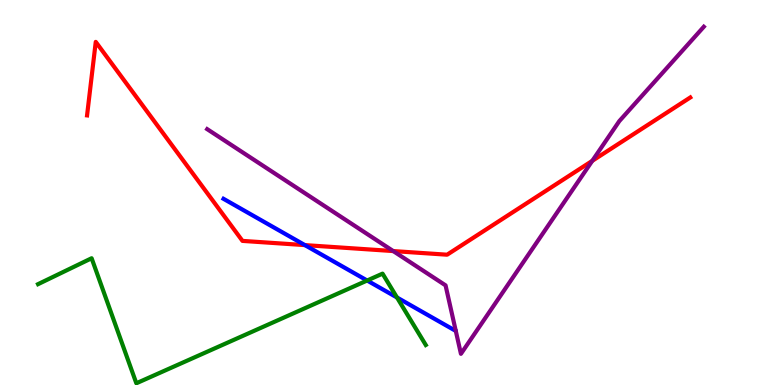[{'lines': ['blue', 'red'], 'intersections': [{'x': 3.93, 'y': 3.63}]}, {'lines': ['green', 'red'], 'intersections': []}, {'lines': ['purple', 'red'], 'intersections': [{'x': 5.07, 'y': 3.48}, {'x': 7.64, 'y': 5.82}]}, {'lines': ['blue', 'green'], 'intersections': [{'x': 4.74, 'y': 2.71}, {'x': 5.12, 'y': 2.27}]}, {'lines': ['blue', 'purple'], 'intersections': []}, {'lines': ['green', 'purple'], 'intersections': []}]